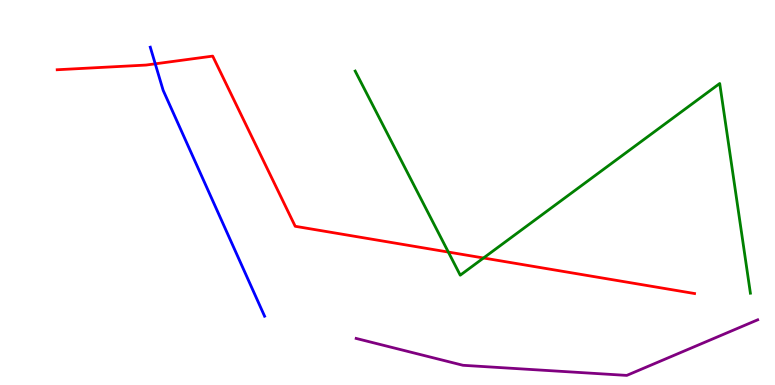[{'lines': ['blue', 'red'], 'intersections': [{'x': 2.0, 'y': 8.34}]}, {'lines': ['green', 'red'], 'intersections': [{'x': 5.79, 'y': 3.45}, {'x': 6.24, 'y': 3.3}]}, {'lines': ['purple', 'red'], 'intersections': []}, {'lines': ['blue', 'green'], 'intersections': []}, {'lines': ['blue', 'purple'], 'intersections': []}, {'lines': ['green', 'purple'], 'intersections': []}]